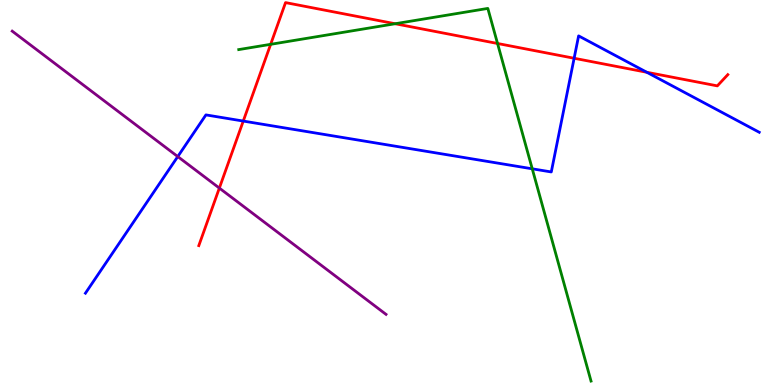[{'lines': ['blue', 'red'], 'intersections': [{'x': 3.14, 'y': 6.86}, {'x': 7.41, 'y': 8.49}, {'x': 8.35, 'y': 8.12}]}, {'lines': ['green', 'red'], 'intersections': [{'x': 3.49, 'y': 8.85}, {'x': 5.1, 'y': 9.38}, {'x': 6.42, 'y': 8.87}]}, {'lines': ['purple', 'red'], 'intersections': [{'x': 2.83, 'y': 5.11}]}, {'lines': ['blue', 'green'], 'intersections': [{'x': 6.87, 'y': 5.62}]}, {'lines': ['blue', 'purple'], 'intersections': [{'x': 2.29, 'y': 5.93}]}, {'lines': ['green', 'purple'], 'intersections': []}]